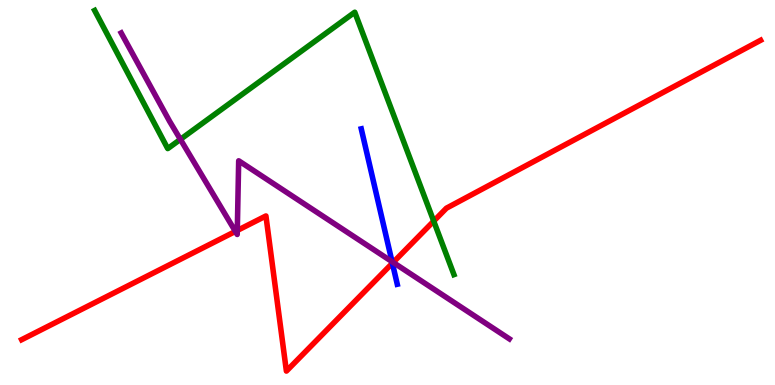[{'lines': ['blue', 'red'], 'intersections': [{'x': 5.06, 'y': 3.16}]}, {'lines': ['green', 'red'], 'intersections': [{'x': 5.6, 'y': 4.26}]}, {'lines': ['purple', 'red'], 'intersections': [{'x': 3.04, 'y': 3.99}, {'x': 3.06, 'y': 4.01}, {'x': 5.07, 'y': 3.18}]}, {'lines': ['blue', 'green'], 'intersections': []}, {'lines': ['blue', 'purple'], 'intersections': [{'x': 5.06, 'y': 3.2}]}, {'lines': ['green', 'purple'], 'intersections': [{'x': 2.33, 'y': 6.38}]}]